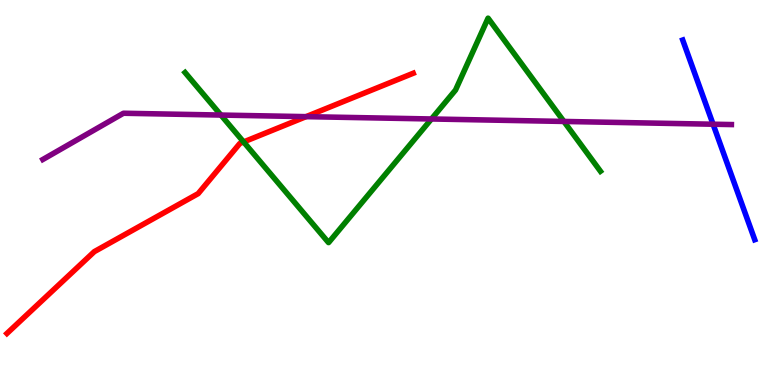[{'lines': ['blue', 'red'], 'intersections': []}, {'lines': ['green', 'red'], 'intersections': [{'x': 3.14, 'y': 6.31}]}, {'lines': ['purple', 'red'], 'intersections': [{'x': 3.95, 'y': 6.97}]}, {'lines': ['blue', 'green'], 'intersections': []}, {'lines': ['blue', 'purple'], 'intersections': [{'x': 9.2, 'y': 6.77}]}, {'lines': ['green', 'purple'], 'intersections': [{'x': 2.85, 'y': 7.01}, {'x': 5.57, 'y': 6.91}, {'x': 7.28, 'y': 6.85}]}]